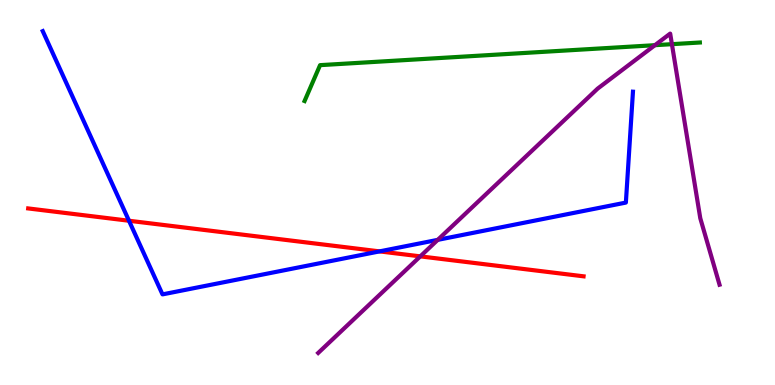[{'lines': ['blue', 'red'], 'intersections': [{'x': 1.66, 'y': 4.27}, {'x': 4.9, 'y': 3.47}]}, {'lines': ['green', 'red'], 'intersections': []}, {'lines': ['purple', 'red'], 'intersections': [{'x': 5.42, 'y': 3.34}]}, {'lines': ['blue', 'green'], 'intersections': []}, {'lines': ['blue', 'purple'], 'intersections': [{'x': 5.65, 'y': 3.77}]}, {'lines': ['green', 'purple'], 'intersections': [{'x': 8.45, 'y': 8.83}, {'x': 8.67, 'y': 8.85}]}]